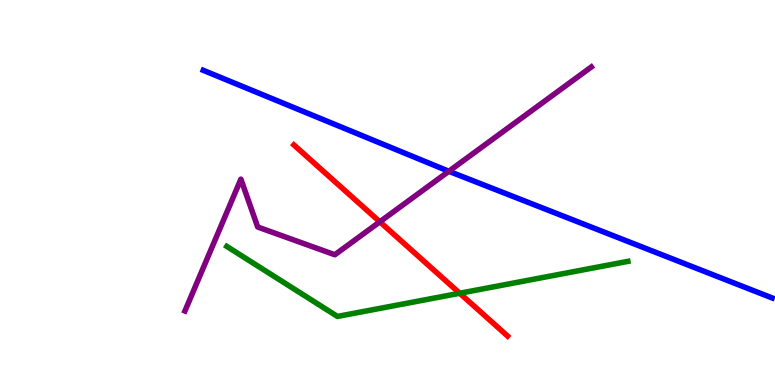[{'lines': ['blue', 'red'], 'intersections': []}, {'lines': ['green', 'red'], 'intersections': [{'x': 5.93, 'y': 2.38}]}, {'lines': ['purple', 'red'], 'intersections': [{'x': 4.9, 'y': 4.24}]}, {'lines': ['blue', 'green'], 'intersections': []}, {'lines': ['blue', 'purple'], 'intersections': [{'x': 5.79, 'y': 5.55}]}, {'lines': ['green', 'purple'], 'intersections': []}]